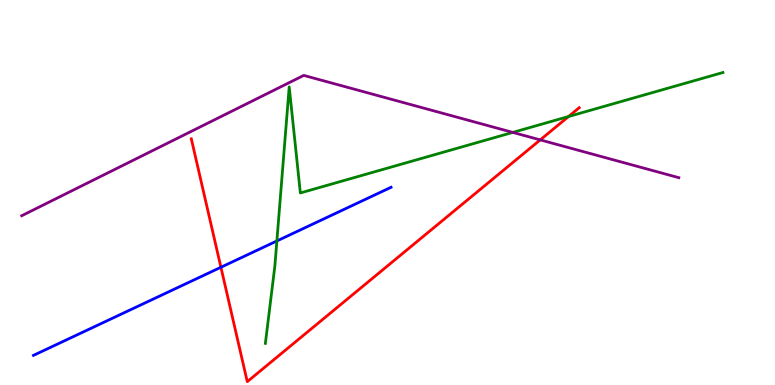[{'lines': ['blue', 'red'], 'intersections': [{'x': 2.85, 'y': 3.06}]}, {'lines': ['green', 'red'], 'intersections': [{'x': 7.34, 'y': 6.97}]}, {'lines': ['purple', 'red'], 'intersections': [{'x': 6.97, 'y': 6.37}]}, {'lines': ['blue', 'green'], 'intersections': [{'x': 3.57, 'y': 3.74}]}, {'lines': ['blue', 'purple'], 'intersections': []}, {'lines': ['green', 'purple'], 'intersections': [{'x': 6.62, 'y': 6.56}]}]